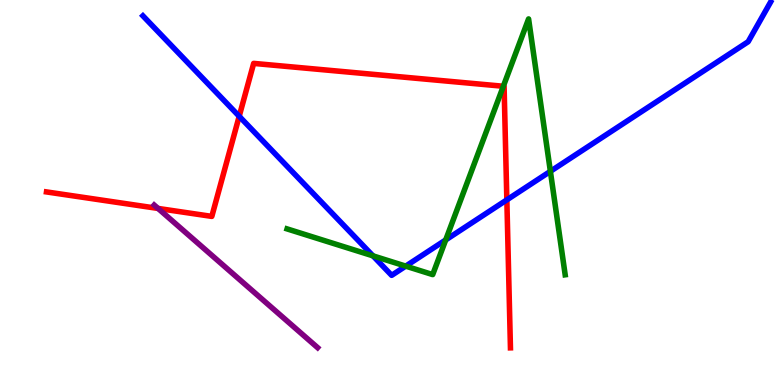[{'lines': ['blue', 'red'], 'intersections': [{'x': 3.09, 'y': 6.98}, {'x': 6.54, 'y': 4.81}]}, {'lines': ['green', 'red'], 'intersections': [{'x': 6.49, 'y': 7.76}]}, {'lines': ['purple', 'red'], 'intersections': [{'x': 2.04, 'y': 4.59}]}, {'lines': ['blue', 'green'], 'intersections': [{'x': 4.81, 'y': 3.35}, {'x': 5.24, 'y': 3.09}, {'x': 5.75, 'y': 3.77}, {'x': 7.1, 'y': 5.55}]}, {'lines': ['blue', 'purple'], 'intersections': []}, {'lines': ['green', 'purple'], 'intersections': []}]